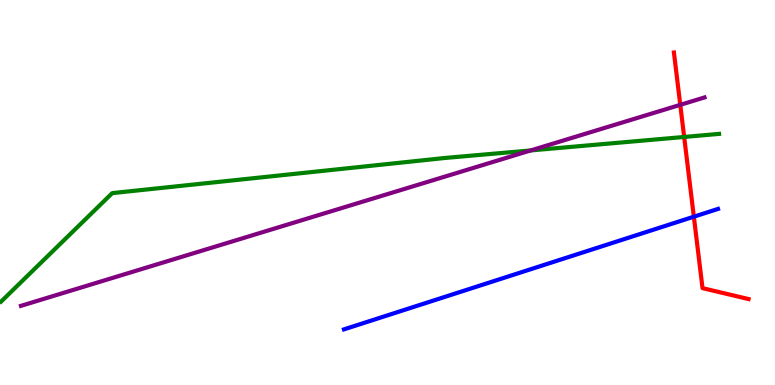[{'lines': ['blue', 'red'], 'intersections': [{'x': 8.95, 'y': 4.37}]}, {'lines': ['green', 'red'], 'intersections': [{'x': 8.83, 'y': 6.44}]}, {'lines': ['purple', 'red'], 'intersections': [{'x': 8.78, 'y': 7.28}]}, {'lines': ['blue', 'green'], 'intersections': []}, {'lines': ['blue', 'purple'], 'intersections': []}, {'lines': ['green', 'purple'], 'intersections': [{'x': 6.85, 'y': 6.09}]}]